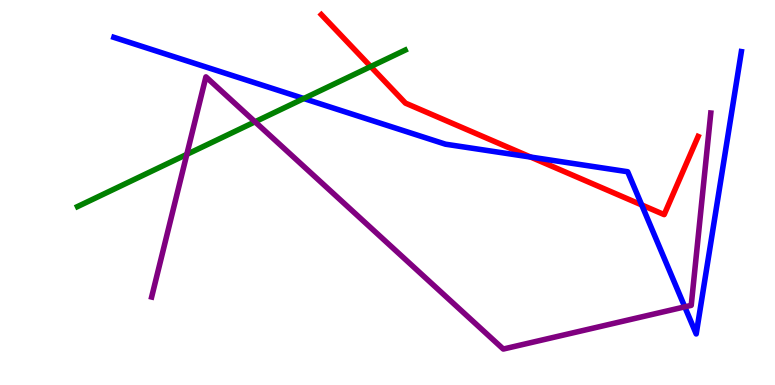[{'lines': ['blue', 'red'], 'intersections': [{'x': 6.85, 'y': 5.92}, {'x': 8.28, 'y': 4.68}]}, {'lines': ['green', 'red'], 'intersections': [{'x': 4.78, 'y': 8.27}]}, {'lines': ['purple', 'red'], 'intersections': []}, {'lines': ['blue', 'green'], 'intersections': [{'x': 3.92, 'y': 7.44}]}, {'lines': ['blue', 'purple'], 'intersections': [{'x': 8.84, 'y': 2.03}]}, {'lines': ['green', 'purple'], 'intersections': [{'x': 2.41, 'y': 5.99}, {'x': 3.29, 'y': 6.84}]}]